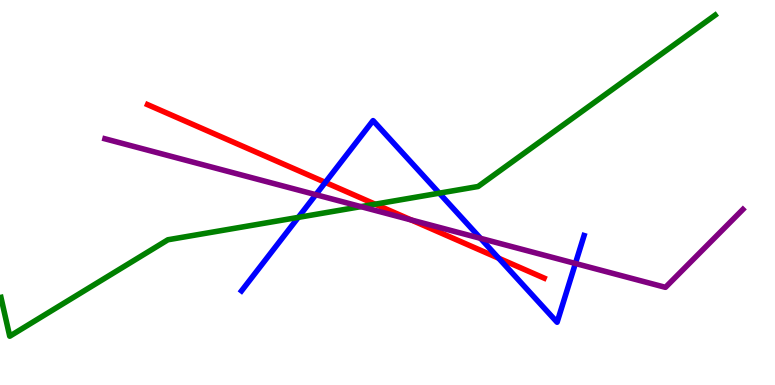[{'lines': ['blue', 'red'], 'intersections': [{'x': 4.2, 'y': 5.26}, {'x': 6.43, 'y': 3.29}]}, {'lines': ['green', 'red'], 'intersections': [{'x': 4.84, 'y': 4.7}]}, {'lines': ['purple', 'red'], 'intersections': [{'x': 5.31, 'y': 4.29}]}, {'lines': ['blue', 'green'], 'intersections': [{'x': 3.85, 'y': 4.35}, {'x': 5.67, 'y': 4.98}]}, {'lines': ['blue', 'purple'], 'intersections': [{'x': 4.08, 'y': 4.94}, {'x': 6.2, 'y': 3.81}, {'x': 7.42, 'y': 3.16}]}, {'lines': ['green', 'purple'], 'intersections': [{'x': 4.66, 'y': 4.63}]}]